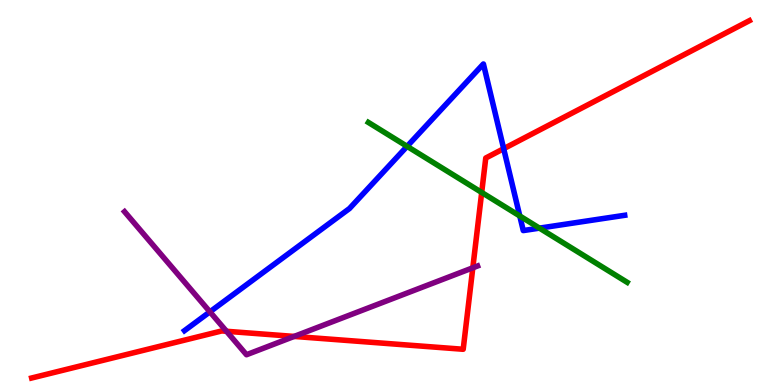[{'lines': ['blue', 'red'], 'intersections': [{'x': 6.5, 'y': 6.14}]}, {'lines': ['green', 'red'], 'intersections': [{'x': 6.22, 'y': 5.0}]}, {'lines': ['purple', 'red'], 'intersections': [{'x': 2.92, 'y': 1.4}, {'x': 3.8, 'y': 1.26}, {'x': 6.1, 'y': 3.04}]}, {'lines': ['blue', 'green'], 'intersections': [{'x': 5.25, 'y': 6.2}, {'x': 6.71, 'y': 4.39}, {'x': 6.96, 'y': 4.07}]}, {'lines': ['blue', 'purple'], 'intersections': [{'x': 2.71, 'y': 1.9}]}, {'lines': ['green', 'purple'], 'intersections': []}]